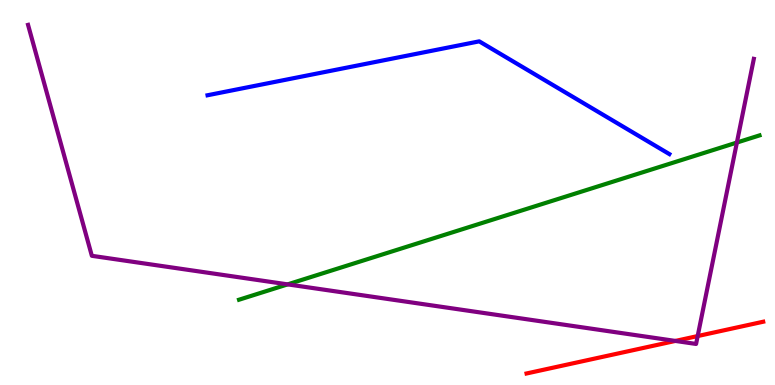[{'lines': ['blue', 'red'], 'intersections': []}, {'lines': ['green', 'red'], 'intersections': []}, {'lines': ['purple', 'red'], 'intersections': [{'x': 8.71, 'y': 1.14}, {'x': 9.0, 'y': 1.27}]}, {'lines': ['blue', 'green'], 'intersections': []}, {'lines': ['blue', 'purple'], 'intersections': []}, {'lines': ['green', 'purple'], 'intersections': [{'x': 3.71, 'y': 2.61}, {'x': 9.51, 'y': 6.3}]}]